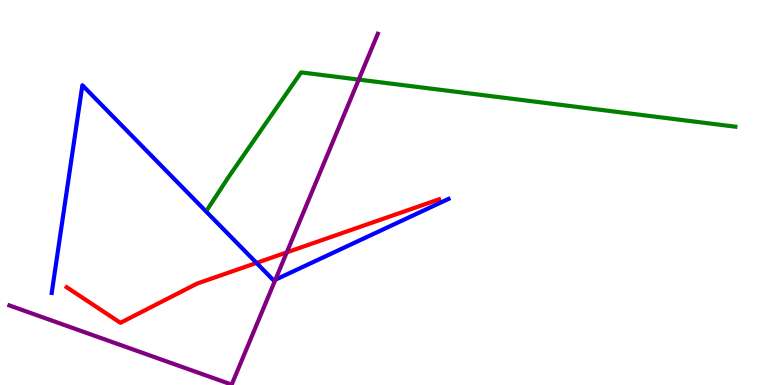[{'lines': ['blue', 'red'], 'intersections': [{'x': 3.31, 'y': 3.17}]}, {'lines': ['green', 'red'], 'intersections': []}, {'lines': ['purple', 'red'], 'intersections': [{'x': 3.7, 'y': 3.45}]}, {'lines': ['blue', 'green'], 'intersections': []}, {'lines': ['blue', 'purple'], 'intersections': [{'x': 3.55, 'y': 2.73}]}, {'lines': ['green', 'purple'], 'intersections': [{'x': 4.63, 'y': 7.93}]}]